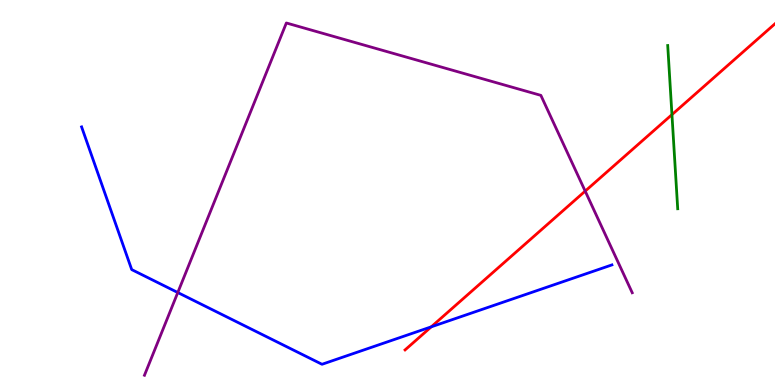[{'lines': ['blue', 'red'], 'intersections': [{'x': 5.56, 'y': 1.51}]}, {'lines': ['green', 'red'], 'intersections': [{'x': 8.67, 'y': 7.02}]}, {'lines': ['purple', 'red'], 'intersections': [{'x': 7.55, 'y': 5.04}]}, {'lines': ['blue', 'green'], 'intersections': []}, {'lines': ['blue', 'purple'], 'intersections': [{'x': 2.29, 'y': 2.4}]}, {'lines': ['green', 'purple'], 'intersections': []}]